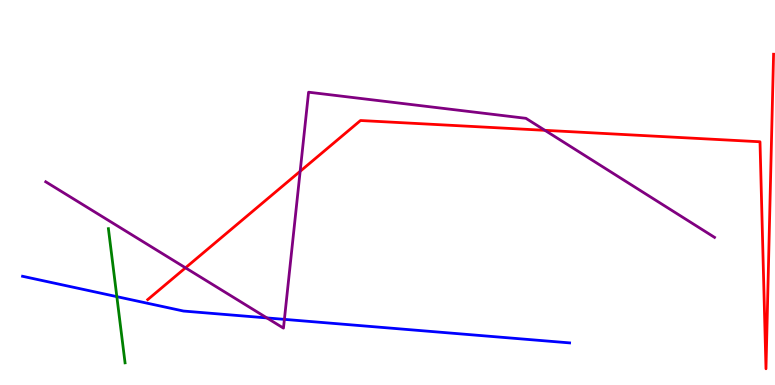[{'lines': ['blue', 'red'], 'intersections': []}, {'lines': ['green', 'red'], 'intersections': []}, {'lines': ['purple', 'red'], 'intersections': [{'x': 2.39, 'y': 3.04}, {'x': 3.87, 'y': 5.55}, {'x': 7.03, 'y': 6.61}]}, {'lines': ['blue', 'green'], 'intersections': [{'x': 1.51, 'y': 2.29}]}, {'lines': ['blue', 'purple'], 'intersections': [{'x': 3.44, 'y': 1.74}, {'x': 3.67, 'y': 1.7}]}, {'lines': ['green', 'purple'], 'intersections': []}]